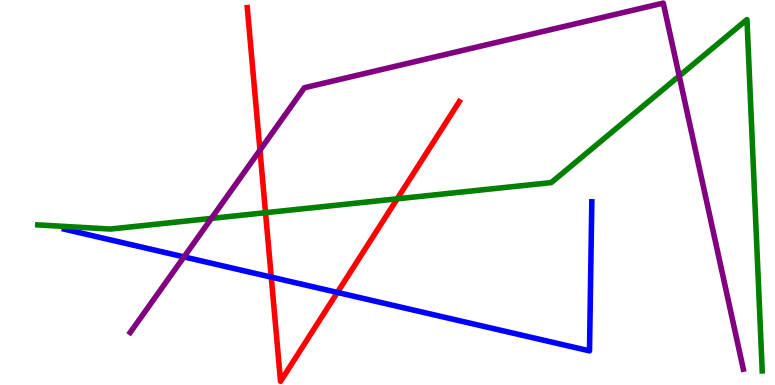[{'lines': ['blue', 'red'], 'intersections': [{'x': 3.5, 'y': 2.8}, {'x': 4.35, 'y': 2.4}]}, {'lines': ['green', 'red'], 'intersections': [{'x': 3.43, 'y': 4.48}, {'x': 5.13, 'y': 4.84}]}, {'lines': ['purple', 'red'], 'intersections': [{'x': 3.35, 'y': 6.1}]}, {'lines': ['blue', 'green'], 'intersections': []}, {'lines': ['blue', 'purple'], 'intersections': [{'x': 2.37, 'y': 3.33}]}, {'lines': ['green', 'purple'], 'intersections': [{'x': 2.73, 'y': 4.33}, {'x': 8.76, 'y': 8.03}]}]